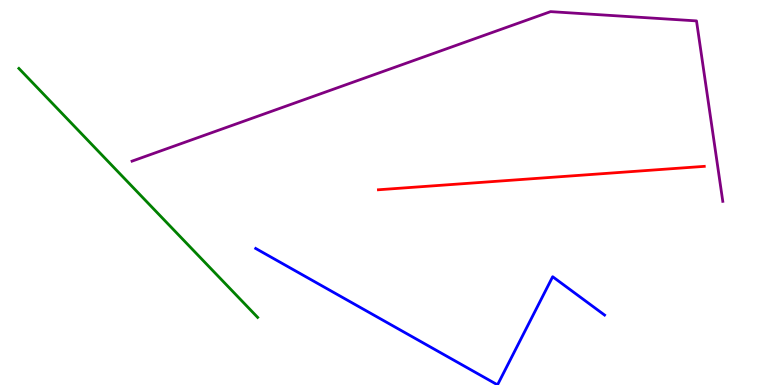[{'lines': ['blue', 'red'], 'intersections': []}, {'lines': ['green', 'red'], 'intersections': []}, {'lines': ['purple', 'red'], 'intersections': []}, {'lines': ['blue', 'green'], 'intersections': []}, {'lines': ['blue', 'purple'], 'intersections': []}, {'lines': ['green', 'purple'], 'intersections': []}]